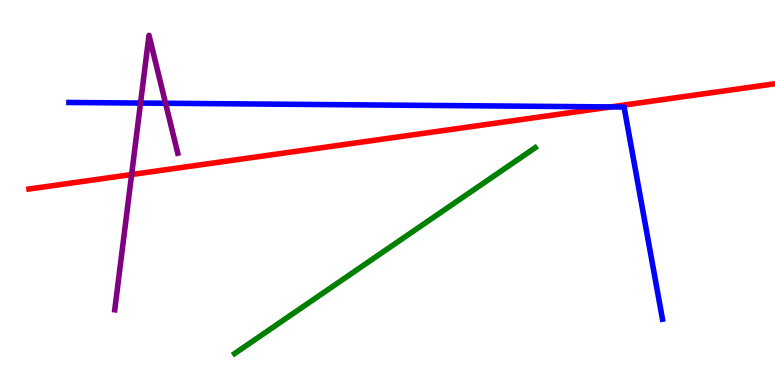[{'lines': ['blue', 'red'], 'intersections': [{'x': 7.88, 'y': 7.22}]}, {'lines': ['green', 'red'], 'intersections': []}, {'lines': ['purple', 'red'], 'intersections': [{'x': 1.7, 'y': 5.47}]}, {'lines': ['blue', 'green'], 'intersections': []}, {'lines': ['blue', 'purple'], 'intersections': [{'x': 1.81, 'y': 7.32}, {'x': 2.14, 'y': 7.32}]}, {'lines': ['green', 'purple'], 'intersections': []}]